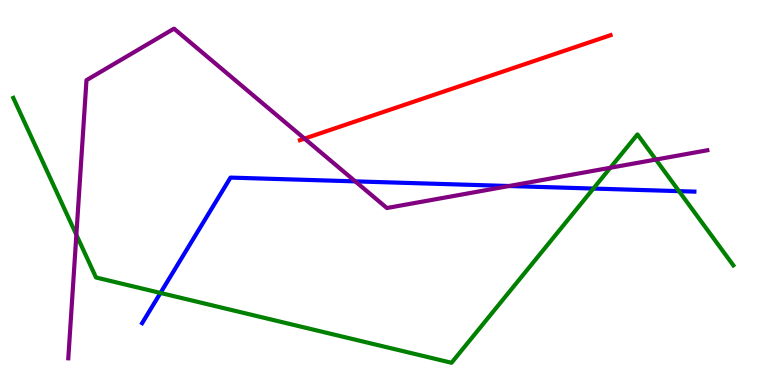[{'lines': ['blue', 'red'], 'intersections': []}, {'lines': ['green', 'red'], 'intersections': []}, {'lines': ['purple', 'red'], 'intersections': [{'x': 3.93, 'y': 6.4}]}, {'lines': ['blue', 'green'], 'intersections': [{'x': 2.07, 'y': 2.39}, {'x': 7.66, 'y': 5.1}, {'x': 8.76, 'y': 5.04}]}, {'lines': ['blue', 'purple'], 'intersections': [{'x': 4.58, 'y': 5.29}, {'x': 6.57, 'y': 5.17}]}, {'lines': ['green', 'purple'], 'intersections': [{'x': 0.985, 'y': 3.9}, {'x': 7.88, 'y': 5.64}, {'x': 8.46, 'y': 5.86}]}]